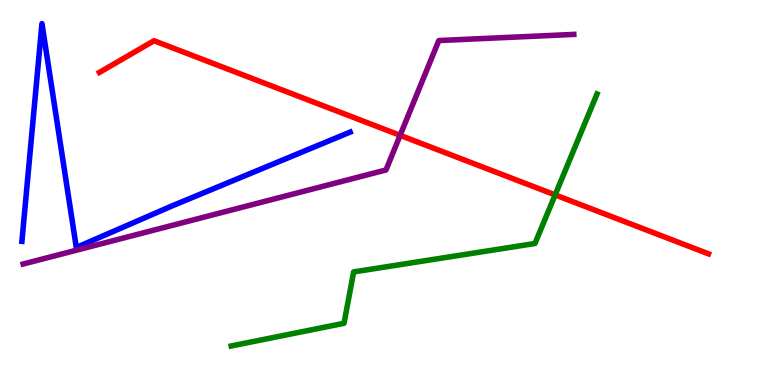[{'lines': ['blue', 'red'], 'intersections': []}, {'lines': ['green', 'red'], 'intersections': [{'x': 7.16, 'y': 4.94}]}, {'lines': ['purple', 'red'], 'intersections': [{'x': 5.16, 'y': 6.49}]}, {'lines': ['blue', 'green'], 'intersections': []}, {'lines': ['blue', 'purple'], 'intersections': []}, {'lines': ['green', 'purple'], 'intersections': []}]